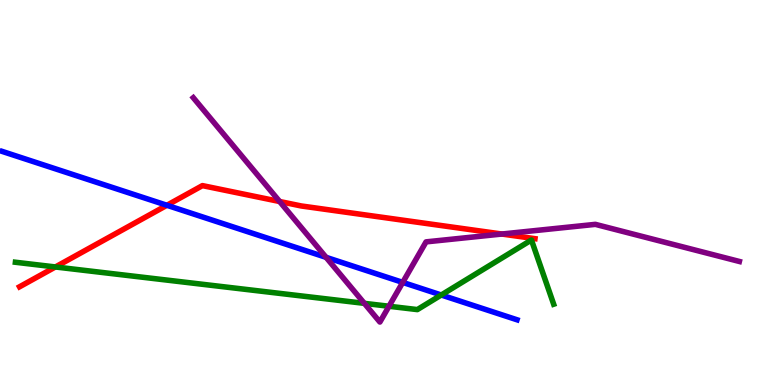[{'lines': ['blue', 'red'], 'intersections': [{'x': 2.15, 'y': 4.67}]}, {'lines': ['green', 'red'], 'intersections': [{'x': 0.715, 'y': 3.07}]}, {'lines': ['purple', 'red'], 'intersections': [{'x': 3.61, 'y': 4.77}, {'x': 6.48, 'y': 3.92}]}, {'lines': ['blue', 'green'], 'intersections': [{'x': 5.69, 'y': 2.34}]}, {'lines': ['blue', 'purple'], 'intersections': [{'x': 4.21, 'y': 3.32}, {'x': 5.2, 'y': 2.67}]}, {'lines': ['green', 'purple'], 'intersections': [{'x': 4.7, 'y': 2.12}, {'x': 5.02, 'y': 2.05}]}]